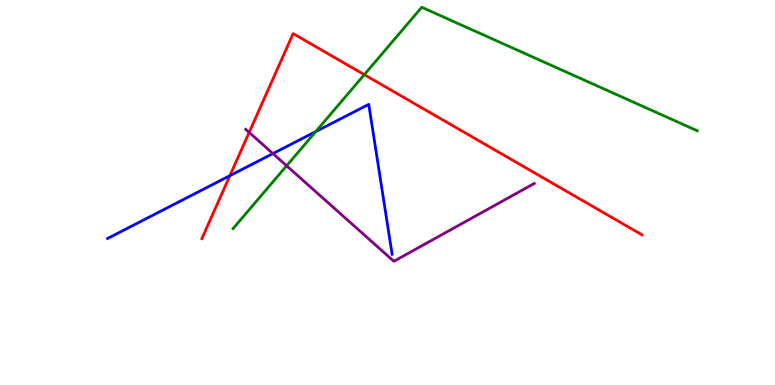[{'lines': ['blue', 'red'], 'intersections': [{'x': 2.97, 'y': 5.44}]}, {'lines': ['green', 'red'], 'intersections': [{'x': 4.7, 'y': 8.06}]}, {'lines': ['purple', 'red'], 'intersections': [{'x': 3.21, 'y': 6.56}]}, {'lines': ['blue', 'green'], 'intersections': [{'x': 4.07, 'y': 6.58}]}, {'lines': ['blue', 'purple'], 'intersections': [{'x': 3.52, 'y': 6.01}]}, {'lines': ['green', 'purple'], 'intersections': [{'x': 3.7, 'y': 5.69}]}]